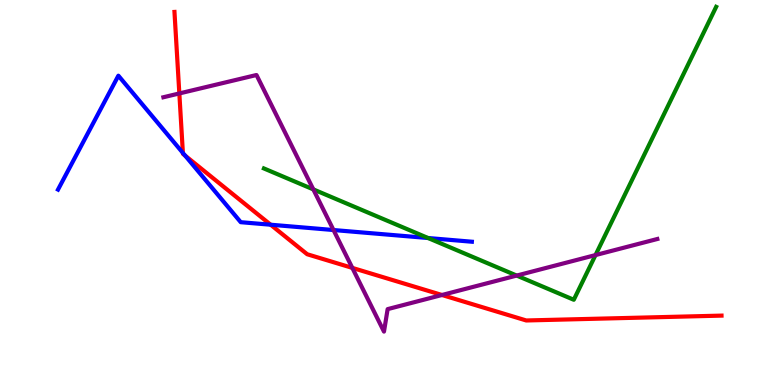[{'lines': ['blue', 'red'], 'intersections': [{'x': 2.36, 'y': 6.03}, {'x': 2.39, 'y': 5.96}, {'x': 3.49, 'y': 4.16}]}, {'lines': ['green', 'red'], 'intersections': []}, {'lines': ['purple', 'red'], 'intersections': [{'x': 2.31, 'y': 7.57}, {'x': 4.55, 'y': 3.04}, {'x': 5.7, 'y': 2.34}]}, {'lines': ['blue', 'green'], 'intersections': [{'x': 5.52, 'y': 3.82}]}, {'lines': ['blue', 'purple'], 'intersections': [{'x': 4.3, 'y': 4.03}]}, {'lines': ['green', 'purple'], 'intersections': [{'x': 4.04, 'y': 5.08}, {'x': 6.67, 'y': 2.84}, {'x': 7.68, 'y': 3.37}]}]